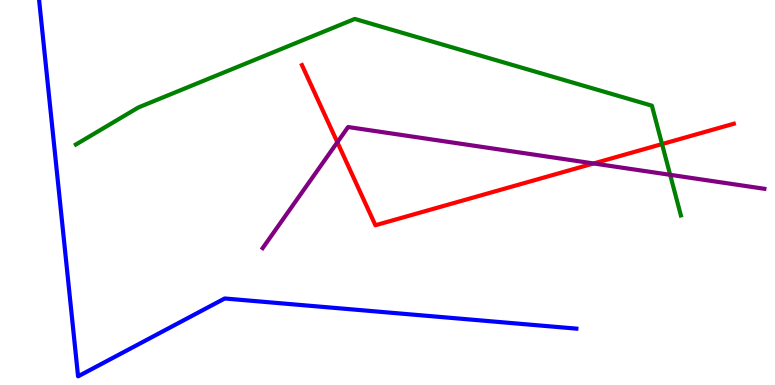[{'lines': ['blue', 'red'], 'intersections': []}, {'lines': ['green', 'red'], 'intersections': [{'x': 8.54, 'y': 6.26}]}, {'lines': ['purple', 'red'], 'intersections': [{'x': 4.35, 'y': 6.31}, {'x': 7.66, 'y': 5.75}]}, {'lines': ['blue', 'green'], 'intersections': []}, {'lines': ['blue', 'purple'], 'intersections': []}, {'lines': ['green', 'purple'], 'intersections': [{'x': 8.65, 'y': 5.46}]}]